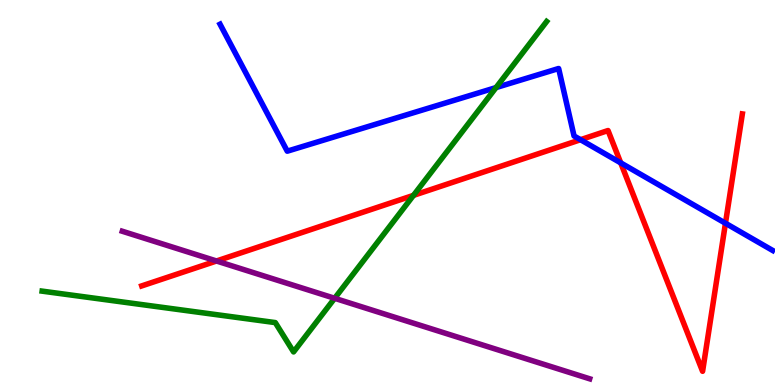[{'lines': ['blue', 'red'], 'intersections': [{'x': 7.49, 'y': 6.37}, {'x': 8.01, 'y': 5.77}, {'x': 9.36, 'y': 4.2}]}, {'lines': ['green', 'red'], 'intersections': [{'x': 5.34, 'y': 4.93}]}, {'lines': ['purple', 'red'], 'intersections': [{'x': 2.79, 'y': 3.22}]}, {'lines': ['blue', 'green'], 'intersections': [{'x': 6.4, 'y': 7.73}]}, {'lines': ['blue', 'purple'], 'intersections': []}, {'lines': ['green', 'purple'], 'intersections': [{'x': 4.32, 'y': 2.25}]}]